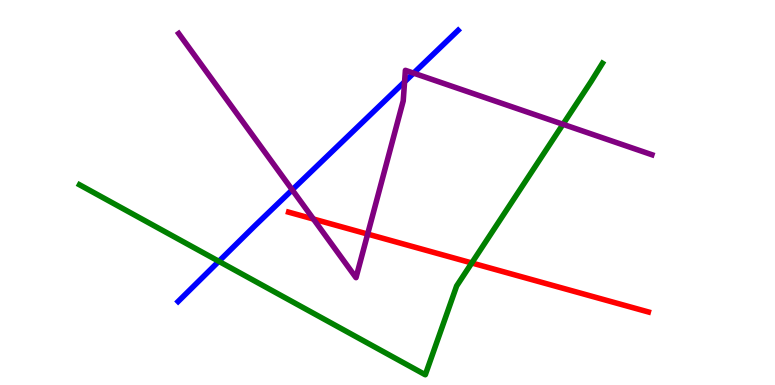[{'lines': ['blue', 'red'], 'intersections': []}, {'lines': ['green', 'red'], 'intersections': [{'x': 6.09, 'y': 3.17}]}, {'lines': ['purple', 'red'], 'intersections': [{'x': 4.04, 'y': 4.31}, {'x': 4.74, 'y': 3.92}]}, {'lines': ['blue', 'green'], 'intersections': [{'x': 2.82, 'y': 3.21}]}, {'lines': ['blue', 'purple'], 'intersections': [{'x': 3.77, 'y': 5.07}, {'x': 5.22, 'y': 7.88}, {'x': 5.34, 'y': 8.1}]}, {'lines': ['green', 'purple'], 'intersections': [{'x': 7.26, 'y': 6.77}]}]